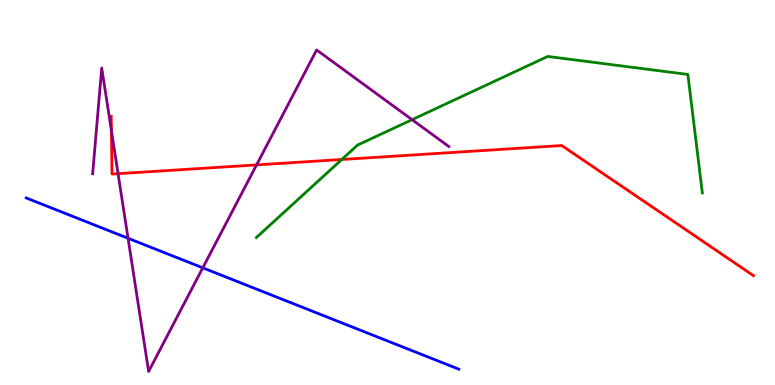[{'lines': ['blue', 'red'], 'intersections': []}, {'lines': ['green', 'red'], 'intersections': [{'x': 4.41, 'y': 5.86}]}, {'lines': ['purple', 'red'], 'intersections': [{'x': 1.44, 'y': 6.61}, {'x': 1.52, 'y': 5.49}, {'x': 3.31, 'y': 5.72}]}, {'lines': ['blue', 'green'], 'intersections': []}, {'lines': ['blue', 'purple'], 'intersections': [{'x': 1.65, 'y': 3.81}, {'x': 2.62, 'y': 3.04}]}, {'lines': ['green', 'purple'], 'intersections': [{'x': 5.32, 'y': 6.89}]}]